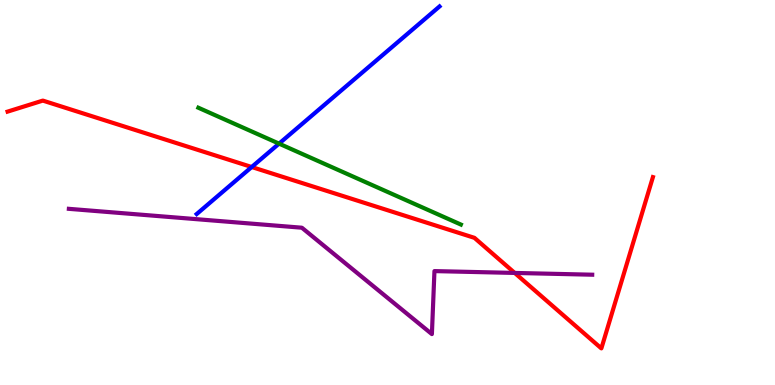[{'lines': ['blue', 'red'], 'intersections': [{'x': 3.25, 'y': 5.66}]}, {'lines': ['green', 'red'], 'intersections': []}, {'lines': ['purple', 'red'], 'intersections': [{'x': 6.64, 'y': 2.91}]}, {'lines': ['blue', 'green'], 'intersections': [{'x': 3.6, 'y': 6.27}]}, {'lines': ['blue', 'purple'], 'intersections': []}, {'lines': ['green', 'purple'], 'intersections': []}]